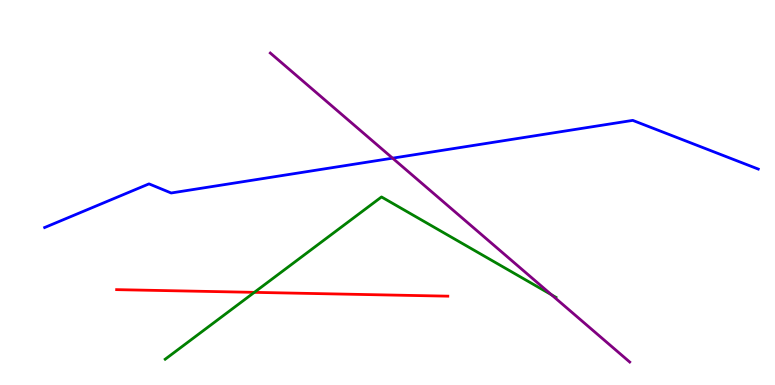[{'lines': ['blue', 'red'], 'intersections': []}, {'lines': ['green', 'red'], 'intersections': [{'x': 3.28, 'y': 2.41}]}, {'lines': ['purple', 'red'], 'intersections': []}, {'lines': ['blue', 'green'], 'intersections': []}, {'lines': ['blue', 'purple'], 'intersections': [{'x': 5.07, 'y': 5.89}]}, {'lines': ['green', 'purple'], 'intersections': [{'x': 7.12, 'y': 2.34}]}]